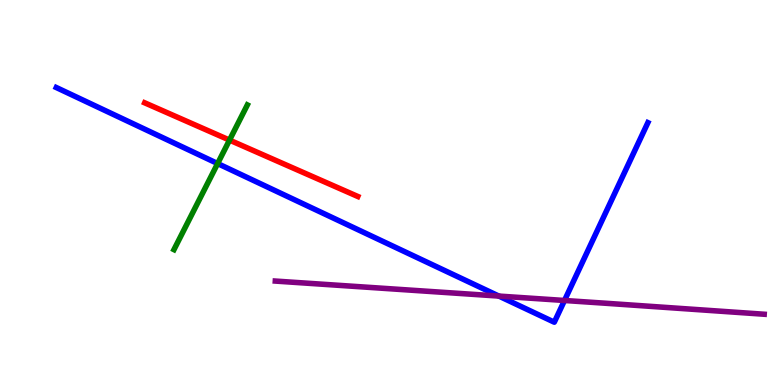[{'lines': ['blue', 'red'], 'intersections': []}, {'lines': ['green', 'red'], 'intersections': [{'x': 2.96, 'y': 6.36}]}, {'lines': ['purple', 'red'], 'intersections': []}, {'lines': ['blue', 'green'], 'intersections': [{'x': 2.81, 'y': 5.75}]}, {'lines': ['blue', 'purple'], 'intersections': [{'x': 6.44, 'y': 2.31}, {'x': 7.28, 'y': 2.2}]}, {'lines': ['green', 'purple'], 'intersections': []}]